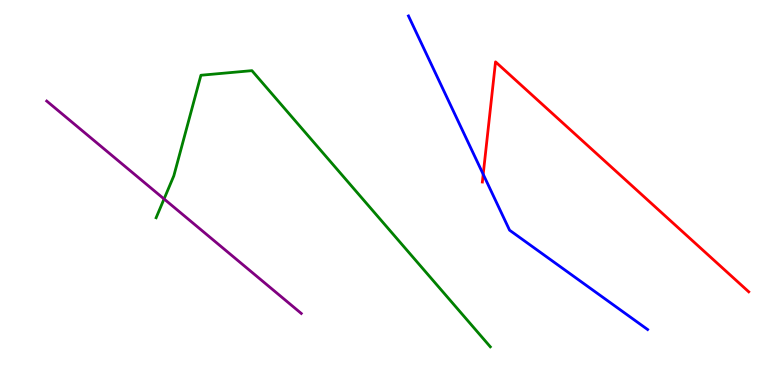[{'lines': ['blue', 'red'], 'intersections': [{'x': 6.23, 'y': 5.47}]}, {'lines': ['green', 'red'], 'intersections': []}, {'lines': ['purple', 'red'], 'intersections': []}, {'lines': ['blue', 'green'], 'intersections': []}, {'lines': ['blue', 'purple'], 'intersections': []}, {'lines': ['green', 'purple'], 'intersections': [{'x': 2.12, 'y': 4.83}]}]